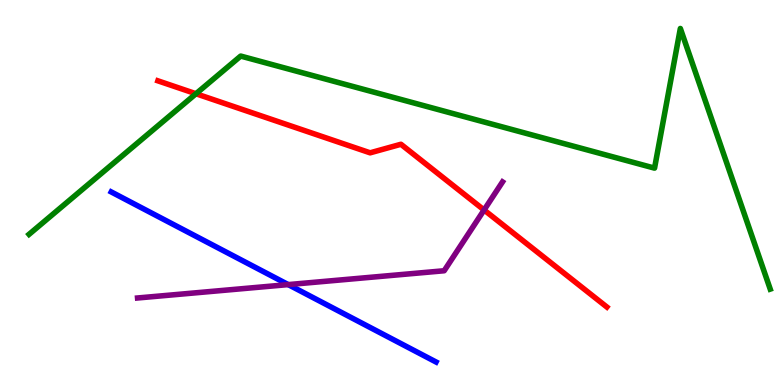[{'lines': ['blue', 'red'], 'intersections': []}, {'lines': ['green', 'red'], 'intersections': [{'x': 2.53, 'y': 7.57}]}, {'lines': ['purple', 'red'], 'intersections': [{'x': 6.25, 'y': 4.55}]}, {'lines': ['blue', 'green'], 'intersections': []}, {'lines': ['blue', 'purple'], 'intersections': [{'x': 3.72, 'y': 2.61}]}, {'lines': ['green', 'purple'], 'intersections': []}]